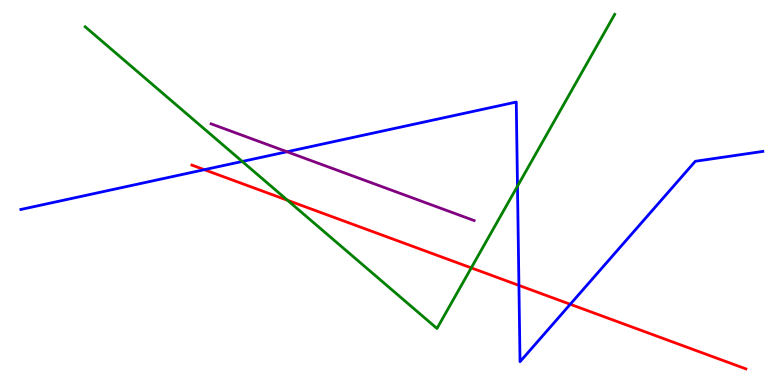[{'lines': ['blue', 'red'], 'intersections': [{'x': 2.64, 'y': 5.59}, {'x': 6.7, 'y': 2.59}, {'x': 7.36, 'y': 2.1}]}, {'lines': ['green', 'red'], 'intersections': [{'x': 3.71, 'y': 4.8}, {'x': 6.08, 'y': 3.04}]}, {'lines': ['purple', 'red'], 'intersections': []}, {'lines': ['blue', 'green'], 'intersections': [{'x': 3.13, 'y': 5.81}, {'x': 6.68, 'y': 5.16}]}, {'lines': ['blue', 'purple'], 'intersections': [{'x': 3.7, 'y': 6.06}]}, {'lines': ['green', 'purple'], 'intersections': []}]